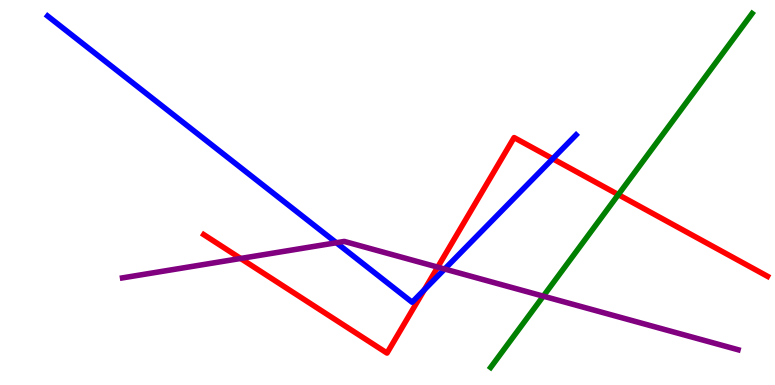[{'lines': ['blue', 'red'], 'intersections': [{'x': 5.48, 'y': 2.47}, {'x': 7.13, 'y': 5.88}]}, {'lines': ['green', 'red'], 'intersections': [{'x': 7.98, 'y': 4.94}]}, {'lines': ['purple', 'red'], 'intersections': [{'x': 3.1, 'y': 3.29}, {'x': 5.65, 'y': 3.06}]}, {'lines': ['blue', 'green'], 'intersections': []}, {'lines': ['blue', 'purple'], 'intersections': [{'x': 4.34, 'y': 3.7}, {'x': 5.74, 'y': 3.01}]}, {'lines': ['green', 'purple'], 'intersections': [{'x': 7.01, 'y': 2.31}]}]